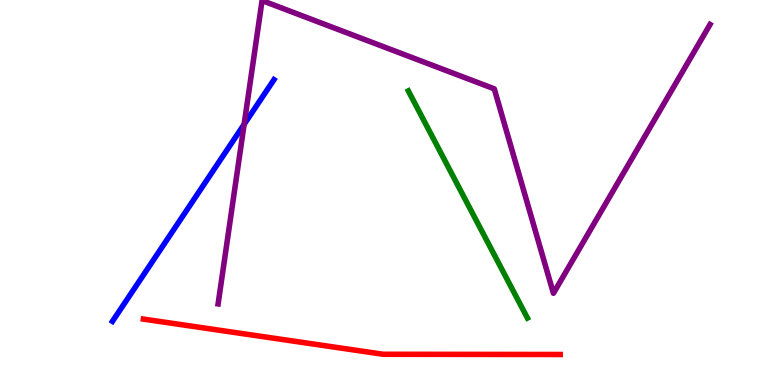[{'lines': ['blue', 'red'], 'intersections': []}, {'lines': ['green', 'red'], 'intersections': []}, {'lines': ['purple', 'red'], 'intersections': []}, {'lines': ['blue', 'green'], 'intersections': []}, {'lines': ['blue', 'purple'], 'intersections': [{'x': 3.15, 'y': 6.77}]}, {'lines': ['green', 'purple'], 'intersections': []}]